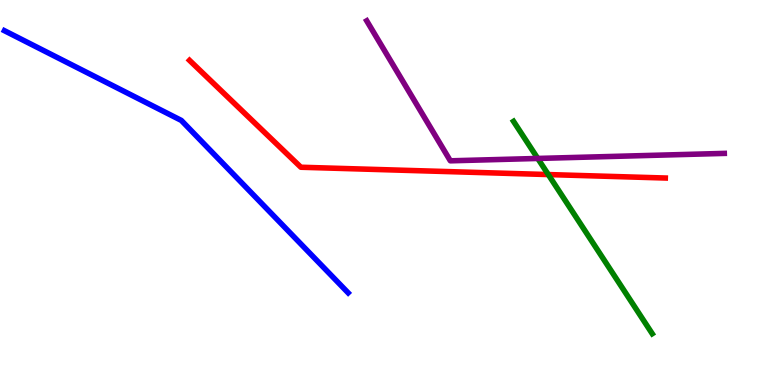[{'lines': ['blue', 'red'], 'intersections': []}, {'lines': ['green', 'red'], 'intersections': [{'x': 7.07, 'y': 5.47}]}, {'lines': ['purple', 'red'], 'intersections': []}, {'lines': ['blue', 'green'], 'intersections': []}, {'lines': ['blue', 'purple'], 'intersections': []}, {'lines': ['green', 'purple'], 'intersections': [{'x': 6.94, 'y': 5.88}]}]